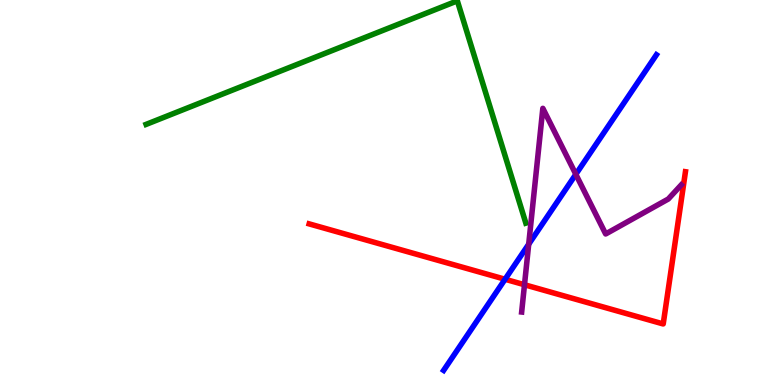[{'lines': ['blue', 'red'], 'intersections': [{'x': 6.52, 'y': 2.75}]}, {'lines': ['green', 'red'], 'intersections': []}, {'lines': ['purple', 'red'], 'intersections': [{'x': 6.77, 'y': 2.6}]}, {'lines': ['blue', 'green'], 'intersections': []}, {'lines': ['blue', 'purple'], 'intersections': [{'x': 6.82, 'y': 3.66}, {'x': 7.43, 'y': 5.47}]}, {'lines': ['green', 'purple'], 'intersections': []}]